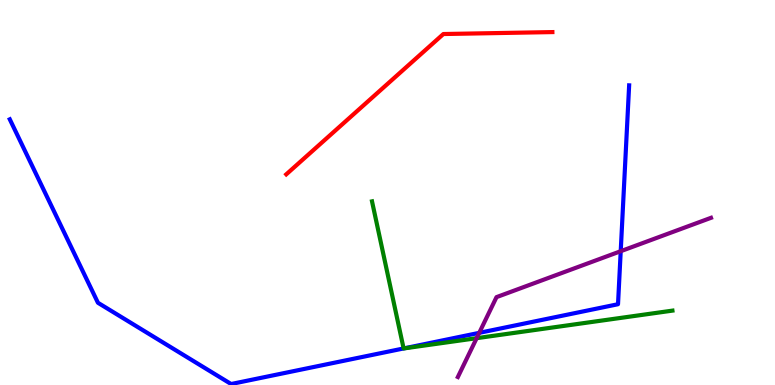[{'lines': ['blue', 'red'], 'intersections': []}, {'lines': ['green', 'red'], 'intersections': []}, {'lines': ['purple', 'red'], 'intersections': []}, {'lines': ['blue', 'green'], 'intersections': [{'x': 5.21, 'y': 0.949}]}, {'lines': ['blue', 'purple'], 'intersections': [{'x': 6.18, 'y': 1.35}, {'x': 8.01, 'y': 3.48}]}, {'lines': ['green', 'purple'], 'intersections': [{'x': 6.15, 'y': 1.22}]}]